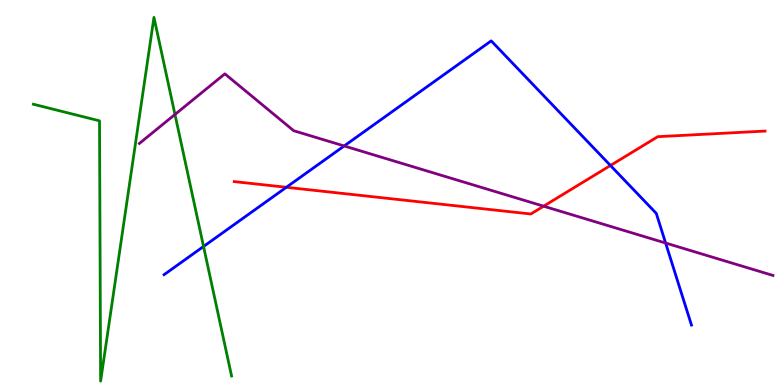[{'lines': ['blue', 'red'], 'intersections': [{'x': 3.69, 'y': 5.14}, {'x': 7.88, 'y': 5.7}]}, {'lines': ['green', 'red'], 'intersections': []}, {'lines': ['purple', 'red'], 'intersections': [{'x': 7.01, 'y': 4.64}]}, {'lines': ['blue', 'green'], 'intersections': [{'x': 2.63, 'y': 3.6}]}, {'lines': ['blue', 'purple'], 'intersections': [{'x': 4.44, 'y': 6.21}, {'x': 8.59, 'y': 3.69}]}, {'lines': ['green', 'purple'], 'intersections': [{'x': 2.26, 'y': 7.03}]}]